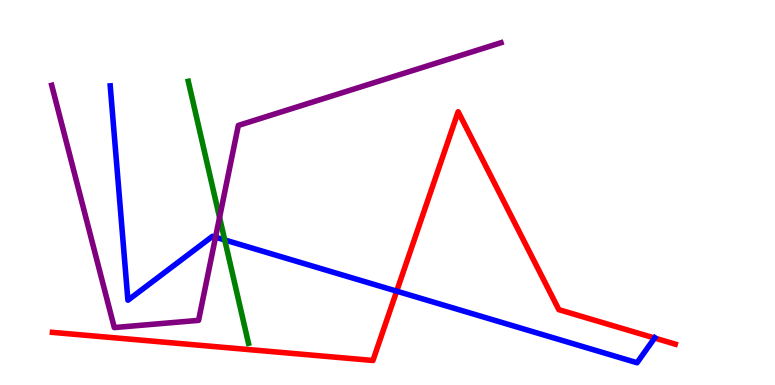[{'lines': ['blue', 'red'], 'intersections': [{'x': 5.12, 'y': 2.44}, {'x': 8.45, 'y': 1.22}]}, {'lines': ['green', 'red'], 'intersections': []}, {'lines': ['purple', 'red'], 'intersections': []}, {'lines': ['blue', 'green'], 'intersections': [{'x': 2.9, 'y': 3.77}]}, {'lines': ['blue', 'purple'], 'intersections': [{'x': 2.78, 'y': 3.84}]}, {'lines': ['green', 'purple'], 'intersections': [{'x': 2.83, 'y': 4.35}]}]